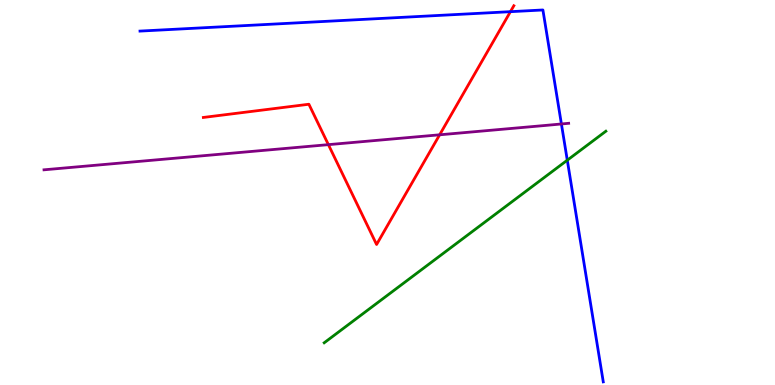[{'lines': ['blue', 'red'], 'intersections': [{'x': 6.59, 'y': 9.7}]}, {'lines': ['green', 'red'], 'intersections': []}, {'lines': ['purple', 'red'], 'intersections': [{'x': 4.24, 'y': 6.24}, {'x': 5.67, 'y': 6.5}]}, {'lines': ['blue', 'green'], 'intersections': [{'x': 7.32, 'y': 5.84}]}, {'lines': ['blue', 'purple'], 'intersections': [{'x': 7.24, 'y': 6.78}]}, {'lines': ['green', 'purple'], 'intersections': []}]